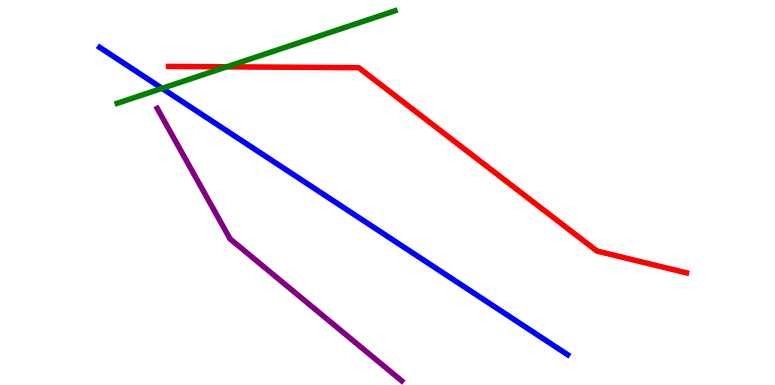[{'lines': ['blue', 'red'], 'intersections': []}, {'lines': ['green', 'red'], 'intersections': [{'x': 2.93, 'y': 8.26}]}, {'lines': ['purple', 'red'], 'intersections': []}, {'lines': ['blue', 'green'], 'intersections': [{'x': 2.09, 'y': 7.71}]}, {'lines': ['blue', 'purple'], 'intersections': []}, {'lines': ['green', 'purple'], 'intersections': []}]